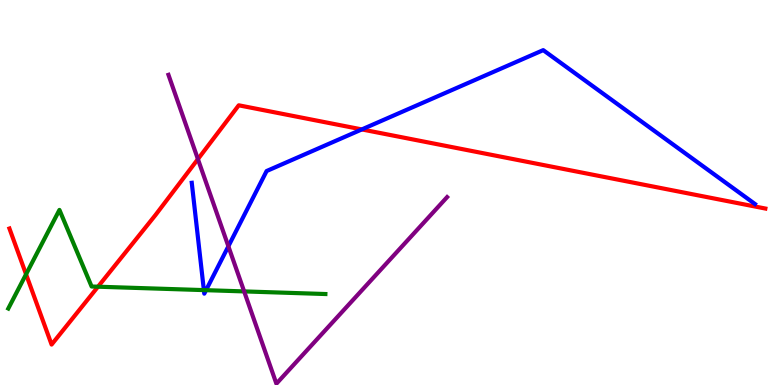[{'lines': ['blue', 'red'], 'intersections': [{'x': 4.67, 'y': 6.64}]}, {'lines': ['green', 'red'], 'intersections': [{'x': 0.336, 'y': 2.88}, {'x': 1.26, 'y': 2.55}]}, {'lines': ['purple', 'red'], 'intersections': [{'x': 2.55, 'y': 5.87}]}, {'lines': ['blue', 'green'], 'intersections': [{'x': 2.63, 'y': 2.46}, {'x': 2.66, 'y': 2.46}]}, {'lines': ['blue', 'purple'], 'intersections': [{'x': 2.95, 'y': 3.6}]}, {'lines': ['green', 'purple'], 'intersections': [{'x': 3.15, 'y': 2.43}]}]